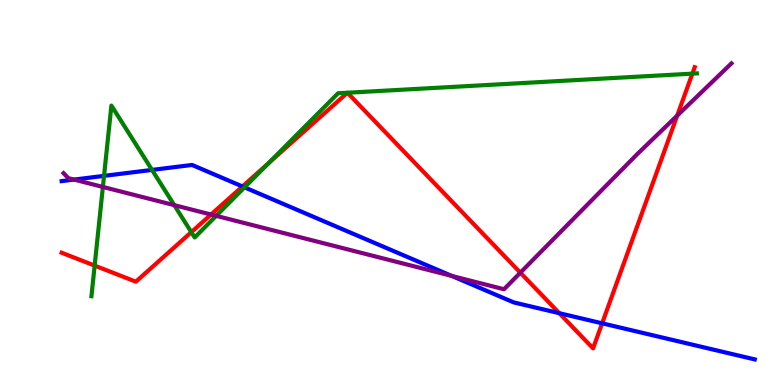[{'lines': ['blue', 'red'], 'intersections': [{'x': 3.13, 'y': 5.16}, {'x': 7.22, 'y': 1.87}, {'x': 7.77, 'y': 1.6}]}, {'lines': ['green', 'red'], 'intersections': [{'x': 1.22, 'y': 3.1}, {'x': 2.47, 'y': 3.97}, {'x': 3.47, 'y': 5.76}, {'x': 4.48, 'y': 7.59}, {'x': 4.48, 'y': 7.59}, {'x': 8.93, 'y': 8.09}]}, {'lines': ['purple', 'red'], 'intersections': [{'x': 2.72, 'y': 4.43}, {'x': 6.71, 'y': 2.92}, {'x': 8.74, 'y': 7.0}]}, {'lines': ['blue', 'green'], 'intersections': [{'x': 1.34, 'y': 5.43}, {'x': 1.96, 'y': 5.59}, {'x': 3.16, 'y': 5.13}]}, {'lines': ['blue', 'purple'], 'intersections': [{'x': 0.955, 'y': 5.34}, {'x': 5.83, 'y': 2.83}]}, {'lines': ['green', 'purple'], 'intersections': [{'x': 1.33, 'y': 5.14}, {'x': 2.25, 'y': 4.67}, {'x': 2.79, 'y': 4.39}]}]